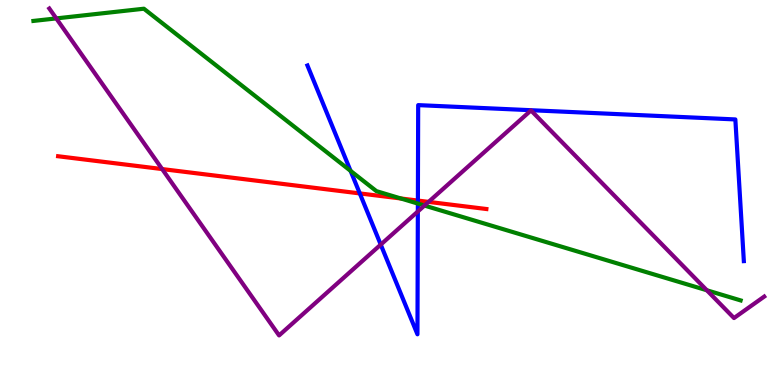[{'lines': ['blue', 'red'], 'intersections': [{'x': 4.64, 'y': 4.98}, {'x': 5.39, 'y': 4.79}]}, {'lines': ['green', 'red'], 'intersections': [{'x': 5.17, 'y': 4.84}]}, {'lines': ['purple', 'red'], 'intersections': [{'x': 2.09, 'y': 5.61}, {'x': 5.53, 'y': 4.76}]}, {'lines': ['blue', 'green'], 'intersections': [{'x': 4.52, 'y': 5.56}, {'x': 5.39, 'y': 4.71}]}, {'lines': ['blue', 'purple'], 'intersections': [{'x': 4.91, 'y': 3.65}, {'x': 5.39, 'y': 4.51}]}, {'lines': ['green', 'purple'], 'intersections': [{'x': 0.726, 'y': 9.52}, {'x': 5.48, 'y': 4.66}, {'x': 9.12, 'y': 2.46}]}]